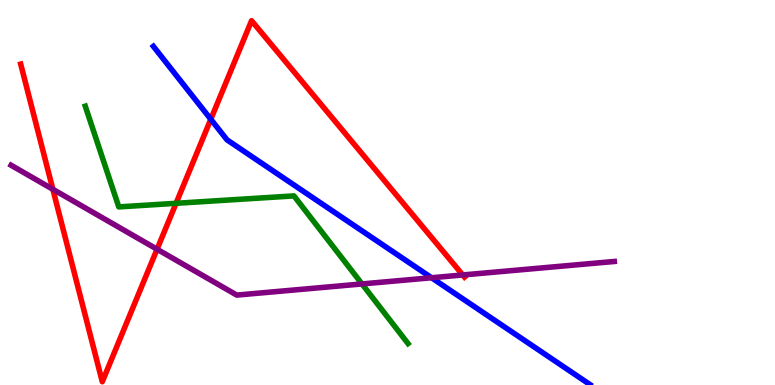[{'lines': ['blue', 'red'], 'intersections': [{'x': 2.72, 'y': 6.9}]}, {'lines': ['green', 'red'], 'intersections': [{'x': 2.27, 'y': 4.72}]}, {'lines': ['purple', 'red'], 'intersections': [{'x': 0.682, 'y': 5.08}, {'x': 2.03, 'y': 3.53}, {'x': 5.97, 'y': 2.86}]}, {'lines': ['blue', 'green'], 'intersections': []}, {'lines': ['blue', 'purple'], 'intersections': [{'x': 5.57, 'y': 2.79}]}, {'lines': ['green', 'purple'], 'intersections': [{'x': 4.67, 'y': 2.62}]}]